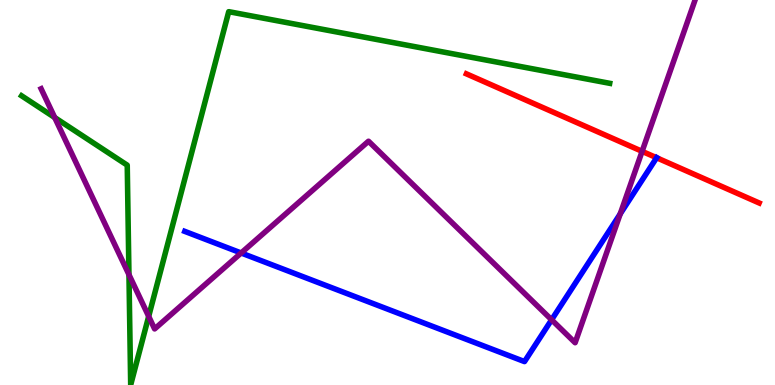[{'lines': ['blue', 'red'], 'intersections': [{'x': 8.47, 'y': 5.9}]}, {'lines': ['green', 'red'], 'intersections': []}, {'lines': ['purple', 'red'], 'intersections': [{'x': 8.29, 'y': 6.07}]}, {'lines': ['blue', 'green'], 'intersections': []}, {'lines': ['blue', 'purple'], 'intersections': [{'x': 3.11, 'y': 3.43}, {'x': 7.12, 'y': 1.69}, {'x': 8.0, 'y': 4.44}]}, {'lines': ['green', 'purple'], 'intersections': [{'x': 0.706, 'y': 6.95}, {'x': 1.66, 'y': 2.87}, {'x': 1.92, 'y': 1.78}]}]